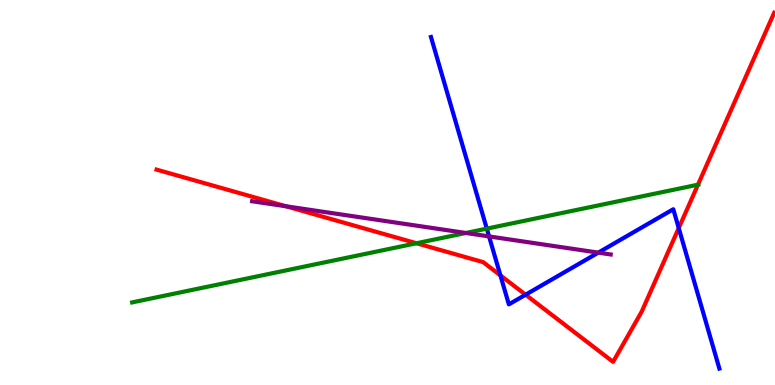[{'lines': ['blue', 'red'], 'intersections': [{'x': 6.46, 'y': 2.85}, {'x': 6.78, 'y': 2.35}, {'x': 8.76, 'y': 4.08}]}, {'lines': ['green', 'red'], 'intersections': [{'x': 5.37, 'y': 3.68}, {'x': 9.01, 'y': 5.2}]}, {'lines': ['purple', 'red'], 'intersections': [{'x': 3.69, 'y': 4.64}]}, {'lines': ['blue', 'green'], 'intersections': [{'x': 6.28, 'y': 4.06}]}, {'lines': ['blue', 'purple'], 'intersections': [{'x': 6.31, 'y': 3.86}, {'x': 7.72, 'y': 3.44}]}, {'lines': ['green', 'purple'], 'intersections': [{'x': 6.01, 'y': 3.95}]}]